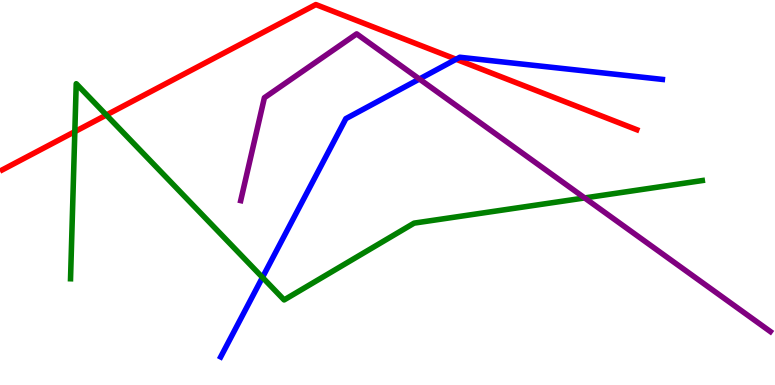[{'lines': ['blue', 'red'], 'intersections': [{'x': 5.89, 'y': 8.46}]}, {'lines': ['green', 'red'], 'intersections': [{'x': 0.965, 'y': 6.58}, {'x': 1.37, 'y': 7.01}]}, {'lines': ['purple', 'red'], 'intersections': []}, {'lines': ['blue', 'green'], 'intersections': [{'x': 3.39, 'y': 2.79}]}, {'lines': ['blue', 'purple'], 'intersections': [{'x': 5.41, 'y': 7.95}]}, {'lines': ['green', 'purple'], 'intersections': [{'x': 7.54, 'y': 4.86}]}]